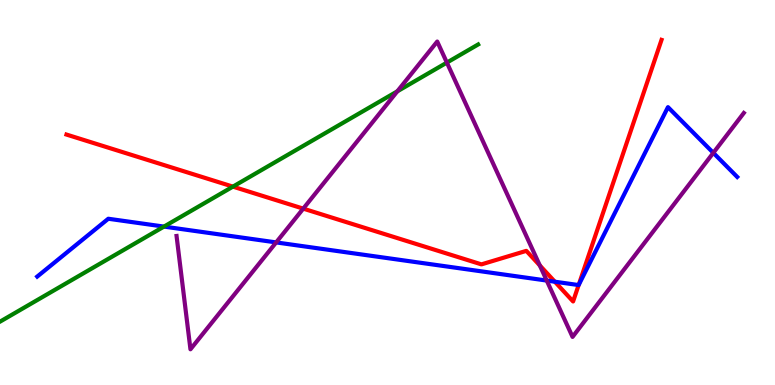[{'lines': ['blue', 'red'], 'intersections': [{'x': 7.16, 'y': 2.68}, {'x': 7.47, 'y': 2.6}]}, {'lines': ['green', 'red'], 'intersections': [{'x': 3.01, 'y': 5.15}]}, {'lines': ['purple', 'red'], 'intersections': [{'x': 3.91, 'y': 4.58}, {'x': 6.97, 'y': 3.11}]}, {'lines': ['blue', 'green'], 'intersections': [{'x': 2.12, 'y': 4.11}]}, {'lines': ['blue', 'purple'], 'intersections': [{'x': 3.56, 'y': 3.7}, {'x': 7.05, 'y': 2.71}, {'x': 9.2, 'y': 6.03}]}, {'lines': ['green', 'purple'], 'intersections': [{'x': 5.13, 'y': 7.63}, {'x': 5.77, 'y': 8.37}]}]